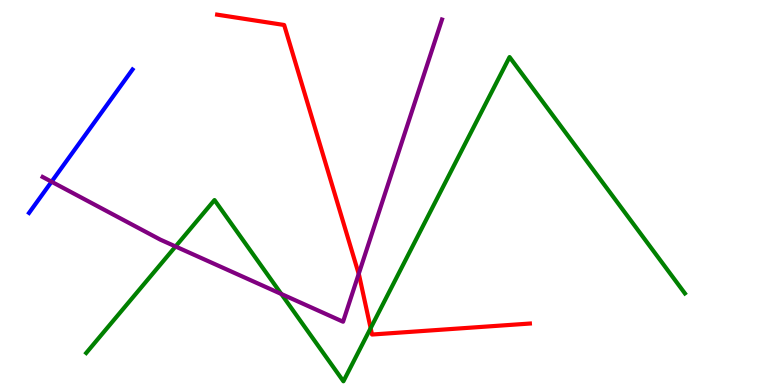[{'lines': ['blue', 'red'], 'intersections': []}, {'lines': ['green', 'red'], 'intersections': [{'x': 4.78, 'y': 1.48}]}, {'lines': ['purple', 'red'], 'intersections': [{'x': 4.63, 'y': 2.89}]}, {'lines': ['blue', 'green'], 'intersections': []}, {'lines': ['blue', 'purple'], 'intersections': [{'x': 0.665, 'y': 5.28}]}, {'lines': ['green', 'purple'], 'intersections': [{'x': 2.27, 'y': 3.6}, {'x': 3.63, 'y': 2.36}]}]